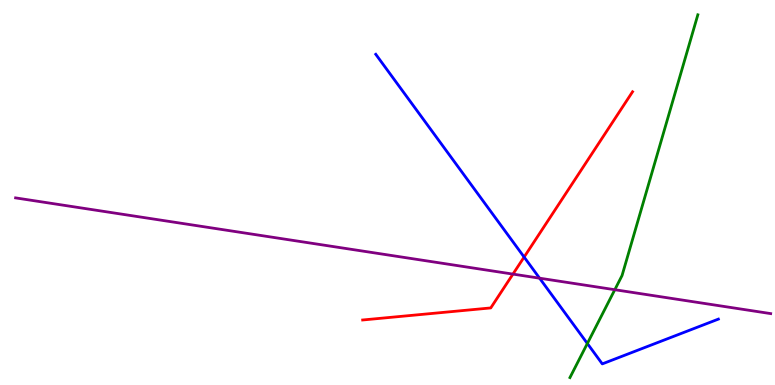[{'lines': ['blue', 'red'], 'intersections': [{'x': 6.76, 'y': 3.32}]}, {'lines': ['green', 'red'], 'intersections': []}, {'lines': ['purple', 'red'], 'intersections': [{'x': 6.62, 'y': 2.88}]}, {'lines': ['blue', 'green'], 'intersections': [{'x': 7.58, 'y': 1.08}]}, {'lines': ['blue', 'purple'], 'intersections': [{'x': 6.96, 'y': 2.77}]}, {'lines': ['green', 'purple'], 'intersections': [{'x': 7.93, 'y': 2.47}]}]